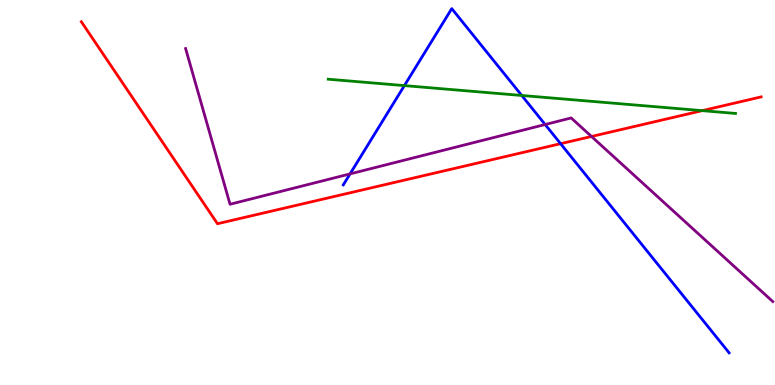[{'lines': ['blue', 'red'], 'intersections': [{'x': 7.23, 'y': 6.27}]}, {'lines': ['green', 'red'], 'intersections': [{'x': 9.06, 'y': 7.13}]}, {'lines': ['purple', 'red'], 'intersections': [{'x': 7.63, 'y': 6.46}]}, {'lines': ['blue', 'green'], 'intersections': [{'x': 5.22, 'y': 7.78}, {'x': 6.73, 'y': 7.52}]}, {'lines': ['blue', 'purple'], 'intersections': [{'x': 4.52, 'y': 5.48}, {'x': 7.03, 'y': 6.77}]}, {'lines': ['green', 'purple'], 'intersections': []}]